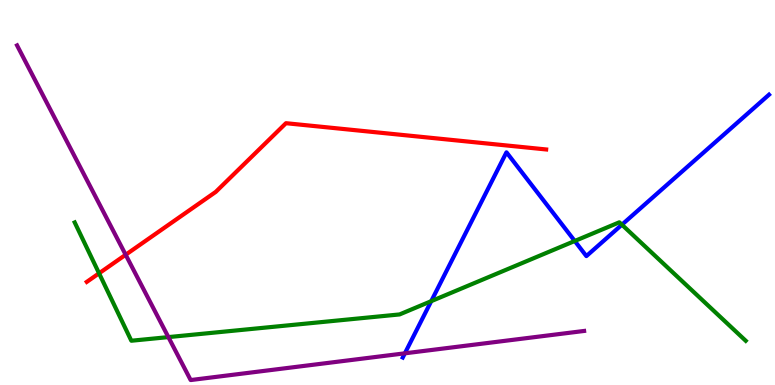[{'lines': ['blue', 'red'], 'intersections': []}, {'lines': ['green', 'red'], 'intersections': [{'x': 1.28, 'y': 2.9}]}, {'lines': ['purple', 'red'], 'intersections': [{'x': 1.62, 'y': 3.38}]}, {'lines': ['blue', 'green'], 'intersections': [{'x': 5.56, 'y': 2.18}, {'x': 7.42, 'y': 3.74}, {'x': 8.02, 'y': 4.16}]}, {'lines': ['blue', 'purple'], 'intersections': [{'x': 5.22, 'y': 0.823}]}, {'lines': ['green', 'purple'], 'intersections': [{'x': 2.17, 'y': 1.24}]}]